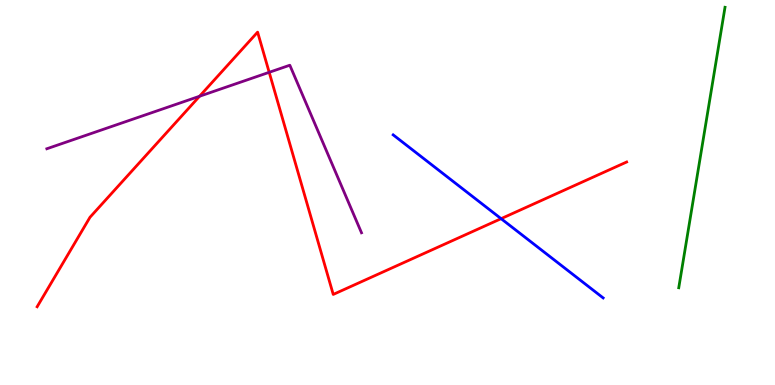[{'lines': ['blue', 'red'], 'intersections': [{'x': 6.47, 'y': 4.32}]}, {'lines': ['green', 'red'], 'intersections': []}, {'lines': ['purple', 'red'], 'intersections': [{'x': 2.57, 'y': 7.5}, {'x': 3.47, 'y': 8.12}]}, {'lines': ['blue', 'green'], 'intersections': []}, {'lines': ['blue', 'purple'], 'intersections': []}, {'lines': ['green', 'purple'], 'intersections': []}]